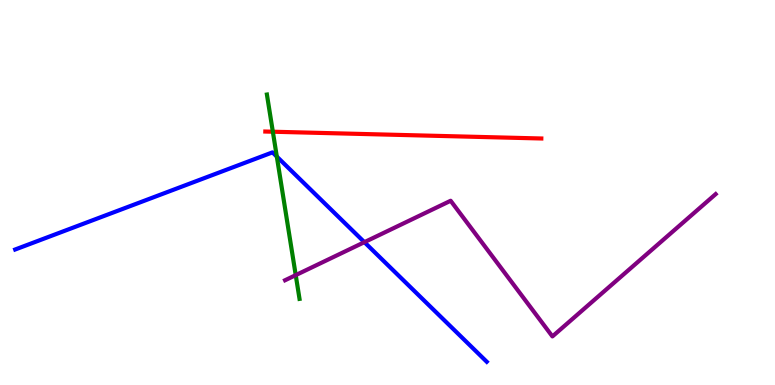[{'lines': ['blue', 'red'], 'intersections': []}, {'lines': ['green', 'red'], 'intersections': [{'x': 3.52, 'y': 6.58}]}, {'lines': ['purple', 'red'], 'intersections': []}, {'lines': ['blue', 'green'], 'intersections': [{'x': 3.57, 'y': 5.93}]}, {'lines': ['blue', 'purple'], 'intersections': [{'x': 4.7, 'y': 3.71}]}, {'lines': ['green', 'purple'], 'intersections': [{'x': 3.82, 'y': 2.85}]}]